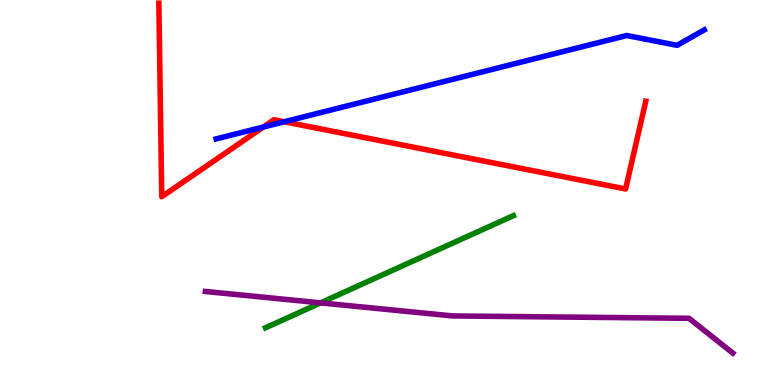[{'lines': ['blue', 'red'], 'intersections': [{'x': 3.4, 'y': 6.7}, {'x': 3.67, 'y': 6.84}]}, {'lines': ['green', 'red'], 'intersections': []}, {'lines': ['purple', 'red'], 'intersections': []}, {'lines': ['blue', 'green'], 'intersections': []}, {'lines': ['blue', 'purple'], 'intersections': []}, {'lines': ['green', 'purple'], 'intersections': [{'x': 4.14, 'y': 2.13}]}]